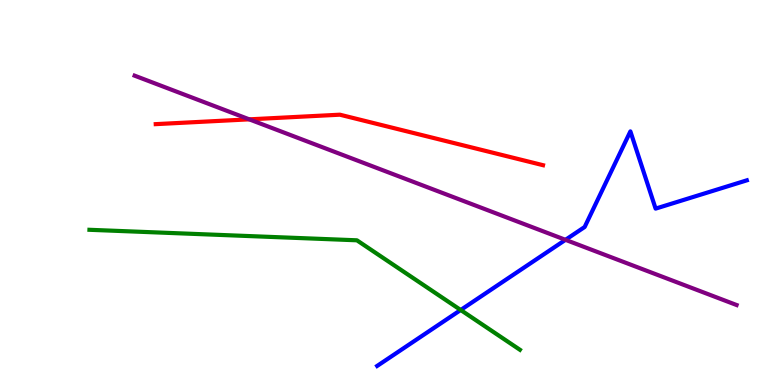[{'lines': ['blue', 'red'], 'intersections': []}, {'lines': ['green', 'red'], 'intersections': []}, {'lines': ['purple', 'red'], 'intersections': [{'x': 3.22, 'y': 6.9}]}, {'lines': ['blue', 'green'], 'intersections': [{'x': 5.94, 'y': 1.95}]}, {'lines': ['blue', 'purple'], 'intersections': [{'x': 7.3, 'y': 3.77}]}, {'lines': ['green', 'purple'], 'intersections': []}]